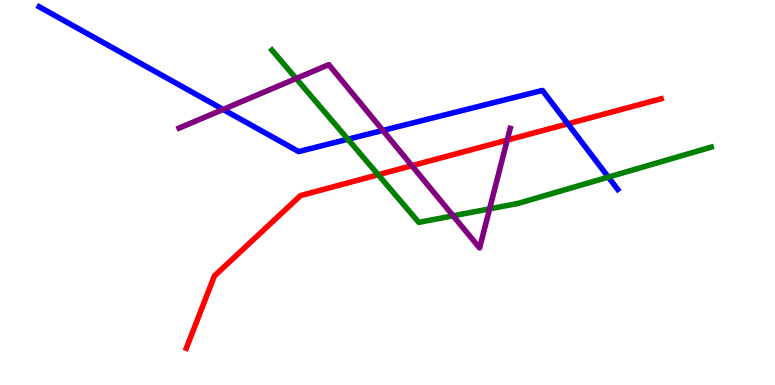[{'lines': ['blue', 'red'], 'intersections': [{'x': 7.33, 'y': 6.78}]}, {'lines': ['green', 'red'], 'intersections': [{'x': 4.88, 'y': 5.46}]}, {'lines': ['purple', 'red'], 'intersections': [{'x': 5.31, 'y': 5.7}, {'x': 6.54, 'y': 6.36}]}, {'lines': ['blue', 'green'], 'intersections': [{'x': 4.49, 'y': 6.38}, {'x': 7.85, 'y': 5.4}]}, {'lines': ['blue', 'purple'], 'intersections': [{'x': 2.88, 'y': 7.16}, {'x': 4.94, 'y': 6.61}]}, {'lines': ['green', 'purple'], 'intersections': [{'x': 3.82, 'y': 7.96}, {'x': 5.85, 'y': 4.39}, {'x': 6.32, 'y': 4.58}]}]